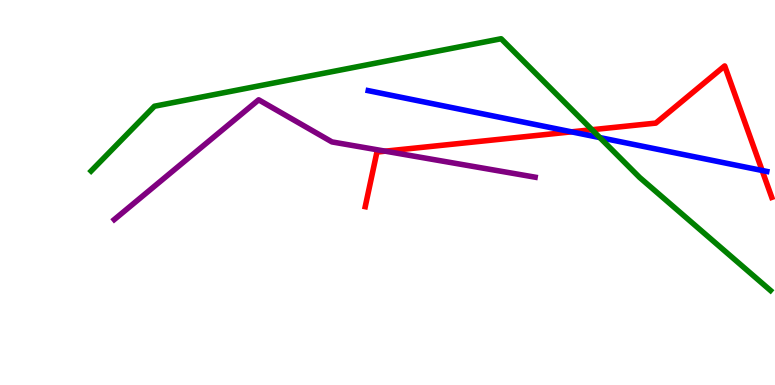[{'lines': ['blue', 'red'], 'intersections': [{'x': 7.37, 'y': 6.58}, {'x': 9.83, 'y': 5.57}]}, {'lines': ['green', 'red'], 'intersections': [{'x': 7.64, 'y': 6.63}]}, {'lines': ['purple', 'red'], 'intersections': [{'x': 4.97, 'y': 6.07}]}, {'lines': ['blue', 'green'], 'intersections': [{'x': 7.74, 'y': 6.43}]}, {'lines': ['blue', 'purple'], 'intersections': []}, {'lines': ['green', 'purple'], 'intersections': []}]